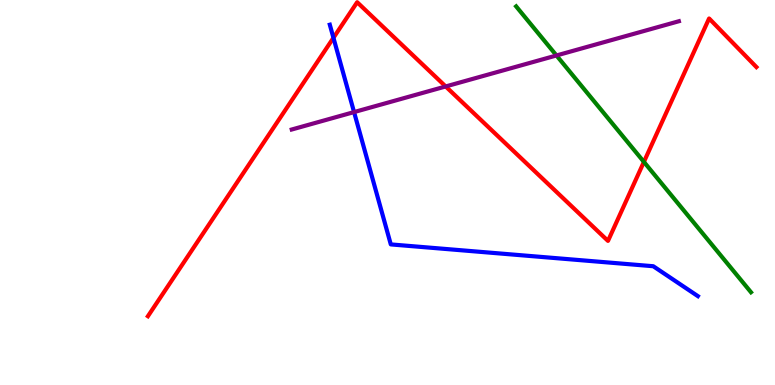[{'lines': ['blue', 'red'], 'intersections': [{'x': 4.3, 'y': 9.02}]}, {'lines': ['green', 'red'], 'intersections': [{'x': 8.31, 'y': 5.79}]}, {'lines': ['purple', 'red'], 'intersections': [{'x': 5.75, 'y': 7.75}]}, {'lines': ['blue', 'green'], 'intersections': []}, {'lines': ['blue', 'purple'], 'intersections': [{'x': 4.57, 'y': 7.09}]}, {'lines': ['green', 'purple'], 'intersections': [{'x': 7.18, 'y': 8.56}]}]